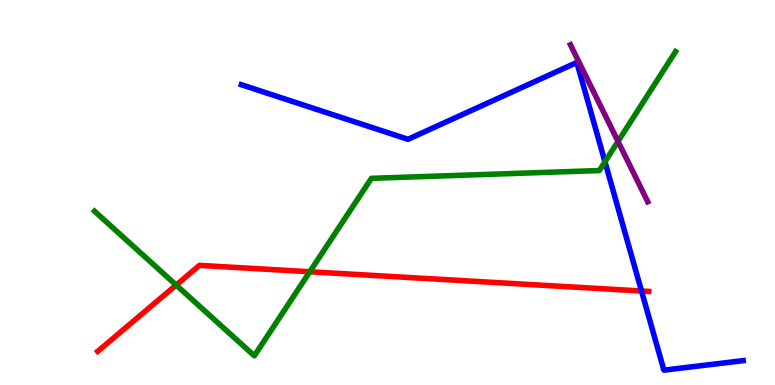[{'lines': ['blue', 'red'], 'intersections': [{'x': 8.28, 'y': 2.44}]}, {'lines': ['green', 'red'], 'intersections': [{'x': 2.27, 'y': 2.6}, {'x': 4.0, 'y': 2.94}]}, {'lines': ['purple', 'red'], 'intersections': []}, {'lines': ['blue', 'green'], 'intersections': [{'x': 7.81, 'y': 5.8}]}, {'lines': ['blue', 'purple'], 'intersections': []}, {'lines': ['green', 'purple'], 'intersections': [{'x': 7.97, 'y': 6.33}]}]